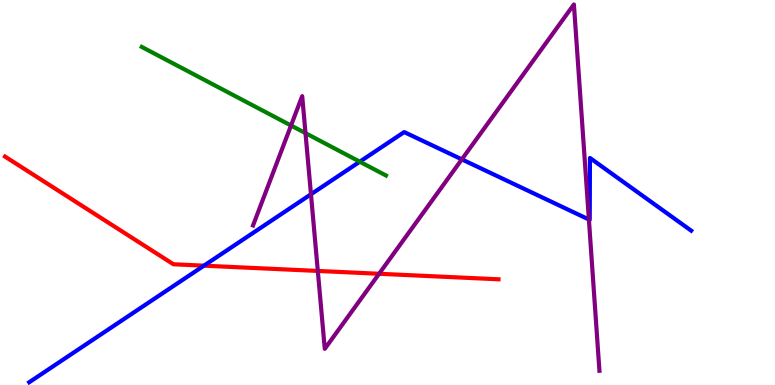[{'lines': ['blue', 'red'], 'intersections': [{'x': 2.63, 'y': 3.1}]}, {'lines': ['green', 'red'], 'intersections': []}, {'lines': ['purple', 'red'], 'intersections': [{'x': 4.1, 'y': 2.96}, {'x': 4.89, 'y': 2.89}]}, {'lines': ['blue', 'green'], 'intersections': [{'x': 4.64, 'y': 5.8}]}, {'lines': ['blue', 'purple'], 'intersections': [{'x': 4.01, 'y': 4.95}, {'x': 5.96, 'y': 5.86}, {'x': 7.6, 'y': 4.3}]}, {'lines': ['green', 'purple'], 'intersections': [{'x': 3.76, 'y': 6.74}, {'x': 3.94, 'y': 6.54}]}]